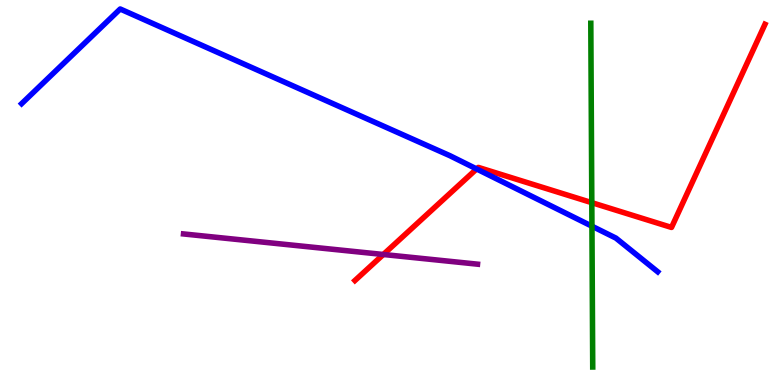[{'lines': ['blue', 'red'], 'intersections': [{'x': 6.15, 'y': 5.61}]}, {'lines': ['green', 'red'], 'intersections': [{'x': 7.64, 'y': 4.74}]}, {'lines': ['purple', 'red'], 'intersections': [{'x': 4.95, 'y': 3.39}]}, {'lines': ['blue', 'green'], 'intersections': [{'x': 7.64, 'y': 4.12}]}, {'lines': ['blue', 'purple'], 'intersections': []}, {'lines': ['green', 'purple'], 'intersections': []}]